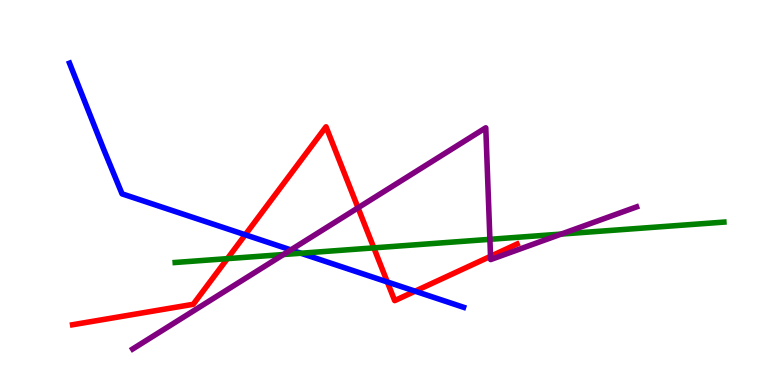[{'lines': ['blue', 'red'], 'intersections': [{'x': 3.16, 'y': 3.9}, {'x': 5.0, 'y': 2.68}, {'x': 5.36, 'y': 2.44}]}, {'lines': ['green', 'red'], 'intersections': [{'x': 2.93, 'y': 3.28}, {'x': 4.82, 'y': 3.56}]}, {'lines': ['purple', 'red'], 'intersections': [{'x': 4.62, 'y': 4.6}, {'x': 6.33, 'y': 3.34}]}, {'lines': ['blue', 'green'], 'intersections': [{'x': 3.88, 'y': 3.42}]}, {'lines': ['blue', 'purple'], 'intersections': [{'x': 3.75, 'y': 3.51}]}, {'lines': ['green', 'purple'], 'intersections': [{'x': 3.66, 'y': 3.39}, {'x': 6.32, 'y': 3.78}, {'x': 7.24, 'y': 3.92}]}]